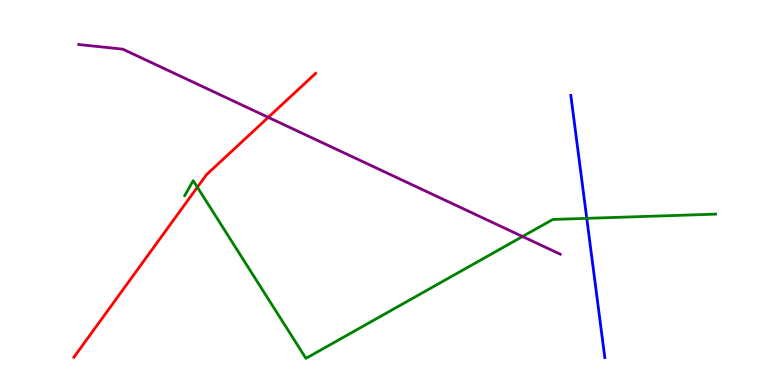[{'lines': ['blue', 'red'], 'intersections': []}, {'lines': ['green', 'red'], 'intersections': [{'x': 2.55, 'y': 5.14}]}, {'lines': ['purple', 'red'], 'intersections': [{'x': 3.46, 'y': 6.95}]}, {'lines': ['blue', 'green'], 'intersections': [{'x': 7.57, 'y': 4.33}]}, {'lines': ['blue', 'purple'], 'intersections': []}, {'lines': ['green', 'purple'], 'intersections': [{'x': 6.74, 'y': 3.86}]}]